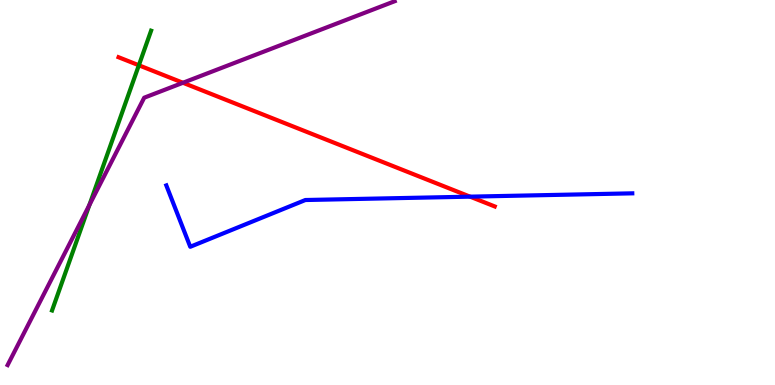[{'lines': ['blue', 'red'], 'intersections': [{'x': 6.07, 'y': 4.89}]}, {'lines': ['green', 'red'], 'intersections': [{'x': 1.79, 'y': 8.3}]}, {'lines': ['purple', 'red'], 'intersections': [{'x': 2.36, 'y': 7.85}]}, {'lines': ['blue', 'green'], 'intersections': []}, {'lines': ['blue', 'purple'], 'intersections': []}, {'lines': ['green', 'purple'], 'intersections': [{'x': 1.15, 'y': 4.67}]}]